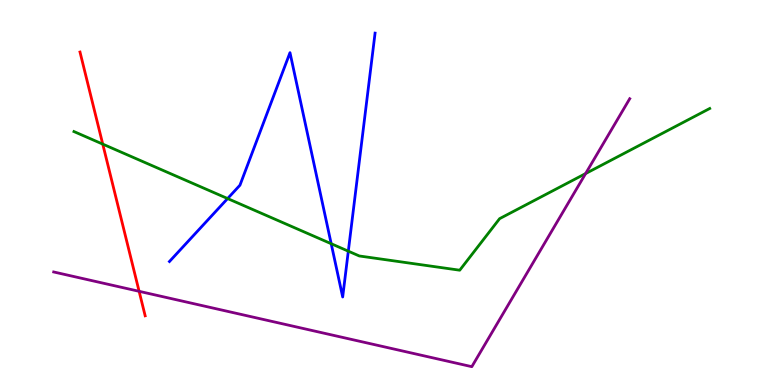[{'lines': ['blue', 'red'], 'intersections': []}, {'lines': ['green', 'red'], 'intersections': [{'x': 1.33, 'y': 6.26}]}, {'lines': ['purple', 'red'], 'intersections': [{'x': 1.8, 'y': 2.43}]}, {'lines': ['blue', 'green'], 'intersections': [{'x': 2.94, 'y': 4.84}, {'x': 4.27, 'y': 3.67}, {'x': 4.49, 'y': 3.48}]}, {'lines': ['blue', 'purple'], 'intersections': []}, {'lines': ['green', 'purple'], 'intersections': [{'x': 7.56, 'y': 5.49}]}]